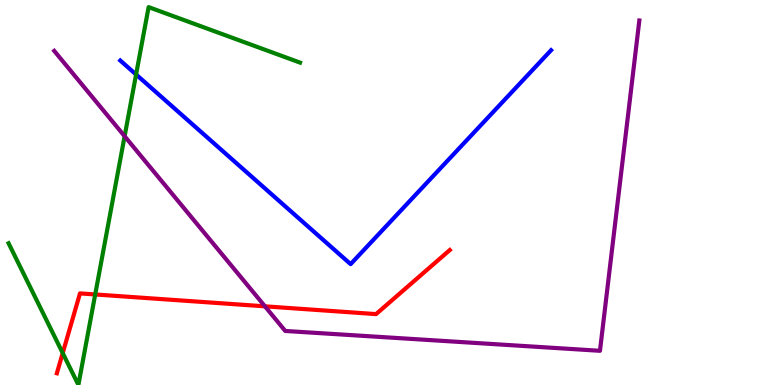[{'lines': ['blue', 'red'], 'intersections': []}, {'lines': ['green', 'red'], 'intersections': [{'x': 0.809, 'y': 0.829}, {'x': 1.23, 'y': 2.35}]}, {'lines': ['purple', 'red'], 'intersections': [{'x': 3.42, 'y': 2.04}]}, {'lines': ['blue', 'green'], 'intersections': [{'x': 1.76, 'y': 8.06}]}, {'lines': ['blue', 'purple'], 'intersections': []}, {'lines': ['green', 'purple'], 'intersections': [{'x': 1.61, 'y': 6.46}]}]